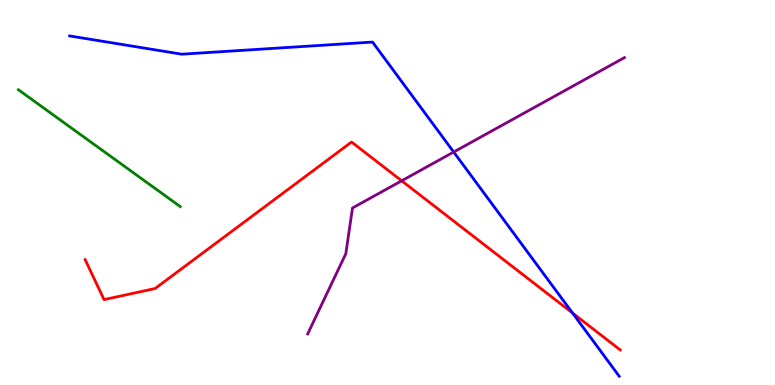[{'lines': ['blue', 'red'], 'intersections': [{'x': 7.39, 'y': 1.87}]}, {'lines': ['green', 'red'], 'intersections': []}, {'lines': ['purple', 'red'], 'intersections': [{'x': 5.18, 'y': 5.3}]}, {'lines': ['blue', 'green'], 'intersections': []}, {'lines': ['blue', 'purple'], 'intersections': [{'x': 5.85, 'y': 6.05}]}, {'lines': ['green', 'purple'], 'intersections': []}]